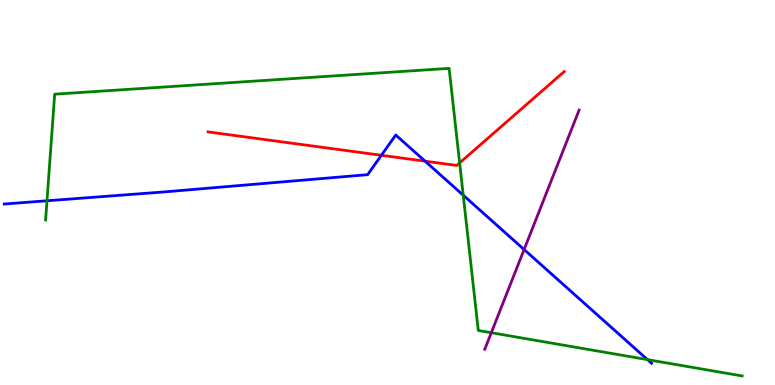[{'lines': ['blue', 'red'], 'intersections': [{'x': 4.92, 'y': 5.97}, {'x': 5.49, 'y': 5.81}]}, {'lines': ['green', 'red'], 'intersections': [{'x': 5.93, 'y': 5.77}]}, {'lines': ['purple', 'red'], 'intersections': []}, {'lines': ['blue', 'green'], 'intersections': [{'x': 0.606, 'y': 4.78}, {'x': 5.98, 'y': 4.93}, {'x': 8.35, 'y': 0.659}]}, {'lines': ['blue', 'purple'], 'intersections': [{'x': 6.76, 'y': 3.52}]}, {'lines': ['green', 'purple'], 'intersections': [{'x': 6.34, 'y': 1.36}]}]